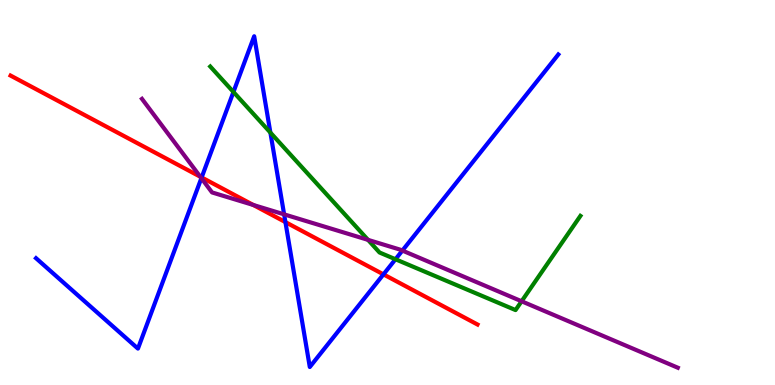[{'lines': ['blue', 'red'], 'intersections': [{'x': 2.6, 'y': 5.39}, {'x': 3.68, 'y': 4.23}, {'x': 4.95, 'y': 2.87}]}, {'lines': ['green', 'red'], 'intersections': []}, {'lines': ['purple', 'red'], 'intersections': [{'x': 2.58, 'y': 5.41}, {'x': 3.27, 'y': 4.68}]}, {'lines': ['blue', 'green'], 'intersections': [{'x': 3.01, 'y': 7.61}, {'x': 3.49, 'y': 6.56}, {'x': 5.1, 'y': 3.27}]}, {'lines': ['blue', 'purple'], 'intersections': [{'x': 2.6, 'y': 5.37}, {'x': 3.67, 'y': 4.43}, {'x': 5.19, 'y': 3.49}]}, {'lines': ['green', 'purple'], 'intersections': [{'x': 4.75, 'y': 3.77}, {'x': 6.73, 'y': 2.17}]}]